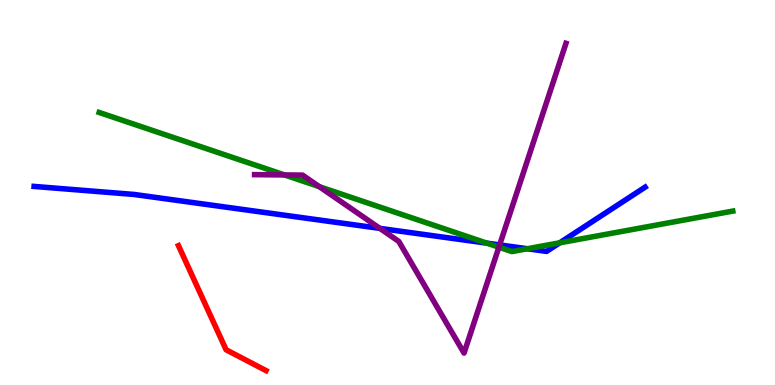[{'lines': ['blue', 'red'], 'intersections': []}, {'lines': ['green', 'red'], 'intersections': []}, {'lines': ['purple', 'red'], 'intersections': []}, {'lines': ['blue', 'green'], 'intersections': [{'x': 6.28, 'y': 3.68}, {'x': 6.8, 'y': 3.54}, {'x': 7.22, 'y': 3.69}]}, {'lines': ['blue', 'purple'], 'intersections': [{'x': 4.9, 'y': 4.07}, {'x': 6.45, 'y': 3.64}]}, {'lines': ['green', 'purple'], 'intersections': [{'x': 3.67, 'y': 5.46}, {'x': 4.12, 'y': 5.15}, {'x': 6.44, 'y': 3.58}]}]